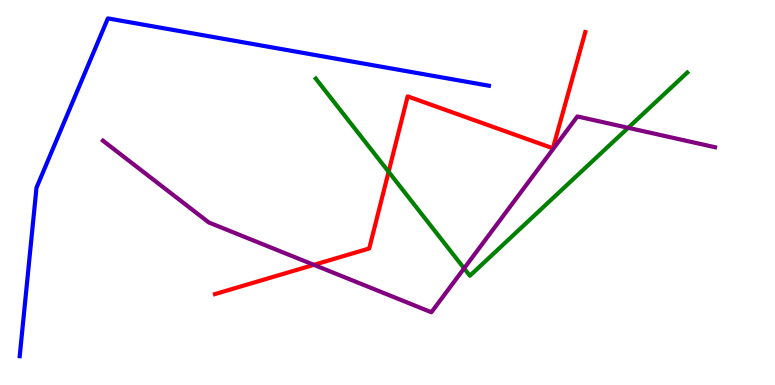[{'lines': ['blue', 'red'], 'intersections': []}, {'lines': ['green', 'red'], 'intersections': [{'x': 5.01, 'y': 5.54}]}, {'lines': ['purple', 'red'], 'intersections': [{'x': 4.05, 'y': 3.12}]}, {'lines': ['blue', 'green'], 'intersections': []}, {'lines': ['blue', 'purple'], 'intersections': []}, {'lines': ['green', 'purple'], 'intersections': [{'x': 5.99, 'y': 3.03}, {'x': 8.11, 'y': 6.68}]}]